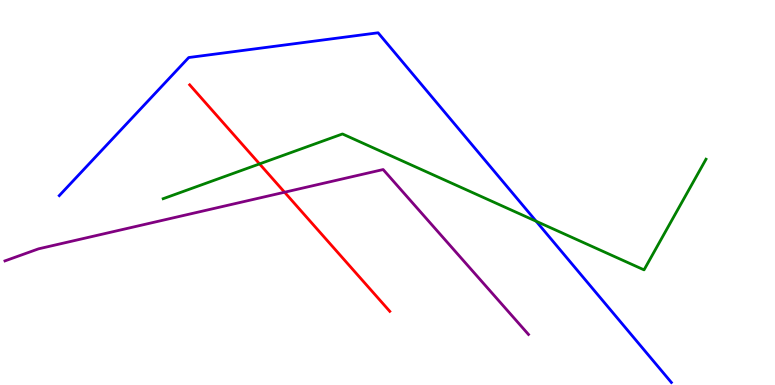[{'lines': ['blue', 'red'], 'intersections': []}, {'lines': ['green', 'red'], 'intersections': [{'x': 3.35, 'y': 5.74}]}, {'lines': ['purple', 'red'], 'intersections': [{'x': 3.67, 'y': 5.01}]}, {'lines': ['blue', 'green'], 'intersections': [{'x': 6.92, 'y': 4.25}]}, {'lines': ['blue', 'purple'], 'intersections': []}, {'lines': ['green', 'purple'], 'intersections': []}]